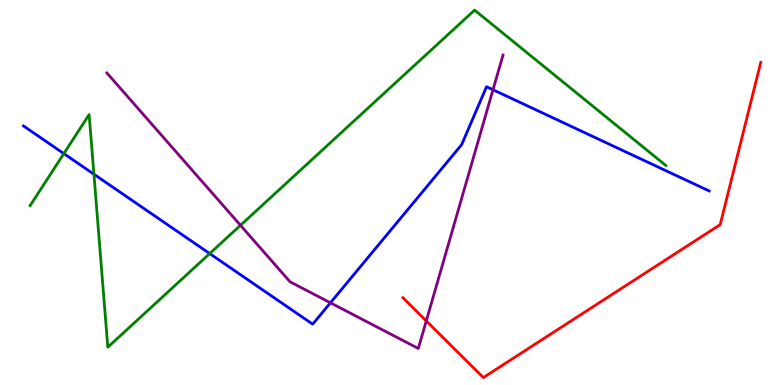[{'lines': ['blue', 'red'], 'intersections': []}, {'lines': ['green', 'red'], 'intersections': []}, {'lines': ['purple', 'red'], 'intersections': [{'x': 5.5, 'y': 1.67}]}, {'lines': ['blue', 'green'], 'intersections': [{'x': 0.824, 'y': 6.01}, {'x': 1.21, 'y': 5.47}, {'x': 2.71, 'y': 3.41}]}, {'lines': ['blue', 'purple'], 'intersections': [{'x': 4.26, 'y': 2.14}, {'x': 6.36, 'y': 7.67}]}, {'lines': ['green', 'purple'], 'intersections': [{'x': 3.1, 'y': 4.15}]}]